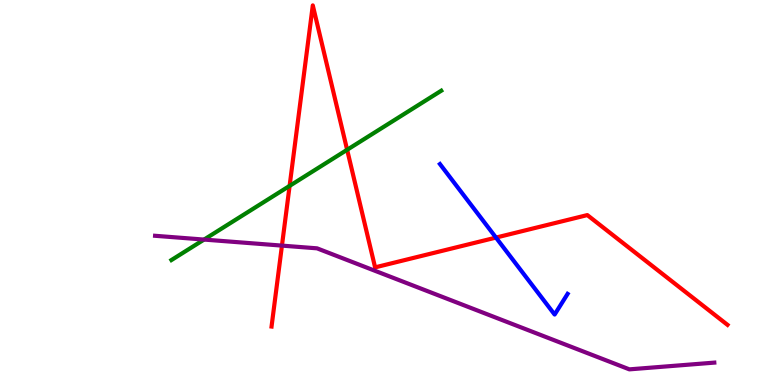[{'lines': ['blue', 'red'], 'intersections': [{'x': 6.4, 'y': 3.83}]}, {'lines': ['green', 'red'], 'intersections': [{'x': 3.74, 'y': 5.17}, {'x': 4.48, 'y': 6.11}]}, {'lines': ['purple', 'red'], 'intersections': [{'x': 3.64, 'y': 3.62}]}, {'lines': ['blue', 'green'], 'intersections': []}, {'lines': ['blue', 'purple'], 'intersections': []}, {'lines': ['green', 'purple'], 'intersections': [{'x': 2.63, 'y': 3.78}]}]